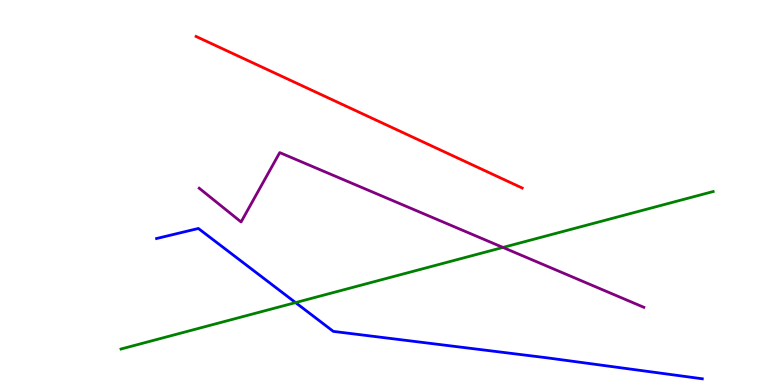[{'lines': ['blue', 'red'], 'intersections': []}, {'lines': ['green', 'red'], 'intersections': []}, {'lines': ['purple', 'red'], 'intersections': []}, {'lines': ['blue', 'green'], 'intersections': [{'x': 3.81, 'y': 2.14}]}, {'lines': ['blue', 'purple'], 'intersections': []}, {'lines': ['green', 'purple'], 'intersections': [{'x': 6.49, 'y': 3.57}]}]